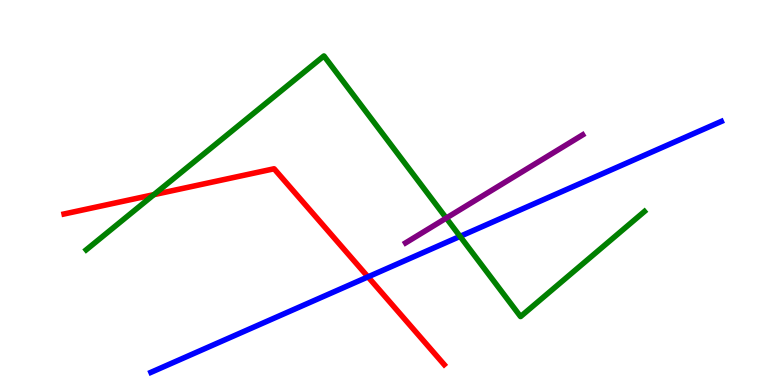[{'lines': ['blue', 'red'], 'intersections': [{'x': 4.75, 'y': 2.81}]}, {'lines': ['green', 'red'], 'intersections': [{'x': 1.99, 'y': 4.94}]}, {'lines': ['purple', 'red'], 'intersections': []}, {'lines': ['blue', 'green'], 'intersections': [{'x': 5.94, 'y': 3.86}]}, {'lines': ['blue', 'purple'], 'intersections': []}, {'lines': ['green', 'purple'], 'intersections': [{'x': 5.76, 'y': 4.34}]}]